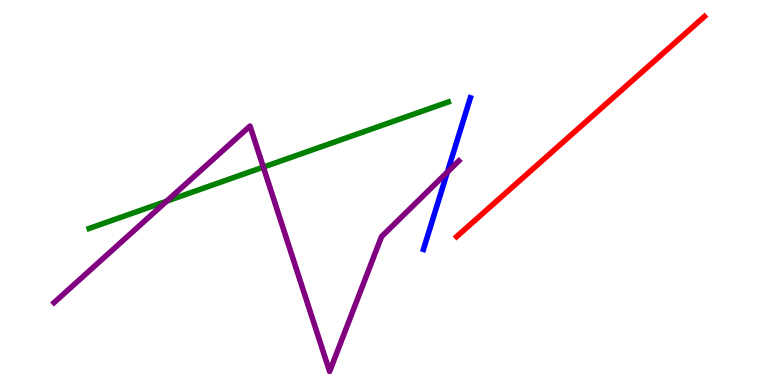[{'lines': ['blue', 'red'], 'intersections': []}, {'lines': ['green', 'red'], 'intersections': []}, {'lines': ['purple', 'red'], 'intersections': []}, {'lines': ['blue', 'green'], 'intersections': []}, {'lines': ['blue', 'purple'], 'intersections': [{'x': 5.77, 'y': 5.53}]}, {'lines': ['green', 'purple'], 'intersections': [{'x': 2.15, 'y': 4.77}, {'x': 3.4, 'y': 5.66}]}]